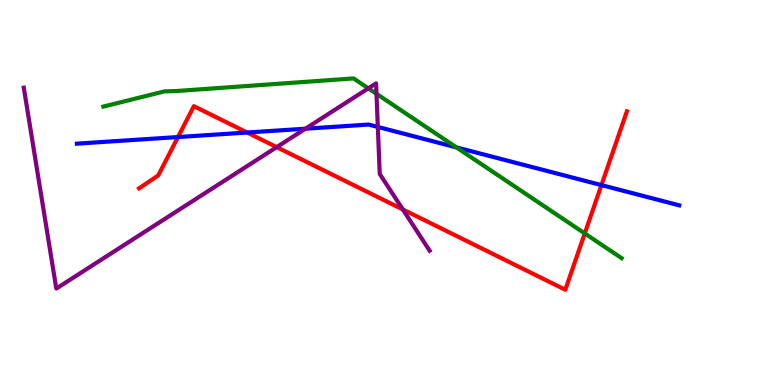[{'lines': ['blue', 'red'], 'intersections': [{'x': 2.3, 'y': 6.44}, {'x': 3.19, 'y': 6.56}, {'x': 7.76, 'y': 5.19}]}, {'lines': ['green', 'red'], 'intersections': [{'x': 7.55, 'y': 3.94}]}, {'lines': ['purple', 'red'], 'intersections': [{'x': 3.57, 'y': 6.18}, {'x': 5.2, 'y': 4.56}]}, {'lines': ['blue', 'green'], 'intersections': [{'x': 5.89, 'y': 6.17}]}, {'lines': ['blue', 'purple'], 'intersections': [{'x': 3.94, 'y': 6.66}, {'x': 4.88, 'y': 6.7}]}, {'lines': ['green', 'purple'], 'intersections': [{'x': 4.75, 'y': 7.71}, {'x': 4.86, 'y': 7.56}]}]